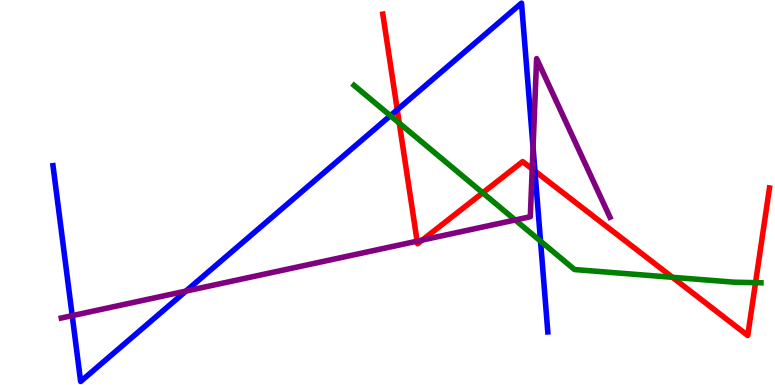[{'lines': ['blue', 'red'], 'intersections': [{'x': 5.13, 'y': 7.15}, {'x': 6.9, 'y': 5.56}]}, {'lines': ['green', 'red'], 'intersections': [{'x': 5.15, 'y': 6.8}, {'x': 6.23, 'y': 4.99}, {'x': 8.68, 'y': 2.8}, {'x': 9.75, 'y': 2.66}]}, {'lines': ['purple', 'red'], 'intersections': [{'x': 5.38, 'y': 3.74}, {'x': 5.45, 'y': 3.77}, {'x': 6.87, 'y': 5.61}]}, {'lines': ['blue', 'green'], 'intersections': [{'x': 5.04, 'y': 7.0}, {'x': 6.97, 'y': 3.74}]}, {'lines': ['blue', 'purple'], 'intersections': [{'x': 0.932, 'y': 1.8}, {'x': 2.4, 'y': 2.44}, {'x': 6.88, 'y': 6.17}]}, {'lines': ['green', 'purple'], 'intersections': [{'x': 6.65, 'y': 4.29}]}]